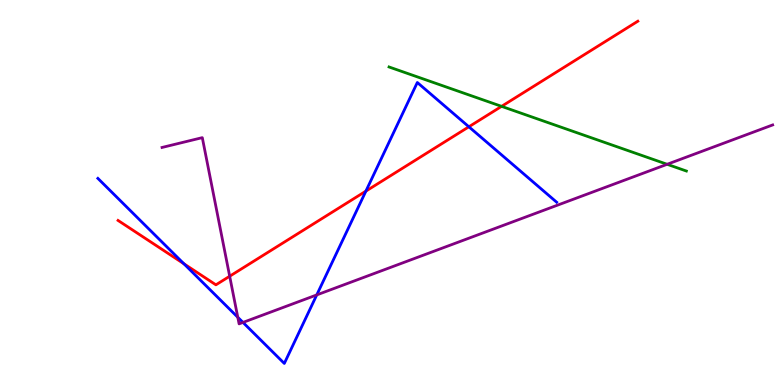[{'lines': ['blue', 'red'], 'intersections': [{'x': 2.37, 'y': 3.15}, {'x': 4.72, 'y': 5.04}, {'x': 6.05, 'y': 6.71}]}, {'lines': ['green', 'red'], 'intersections': [{'x': 6.47, 'y': 7.24}]}, {'lines': ['purple', 'red'], 'intersections': [{'x': 2.96, 'y': 2.83}]}, {'lines': ['blue', 'green'], 'intersections': []}, {'lines': ['blue', 'purple'], 'intersections': [{'x': 3.07, 'y': 1.76}, {'x': 3.14, 'y': 1.63}, {'x': 4.09, 'y': 2.34}]}, {'lines': ['green', 'purple'], 'intersections': [{'x': 8.61, 'y': 5.73}]}]